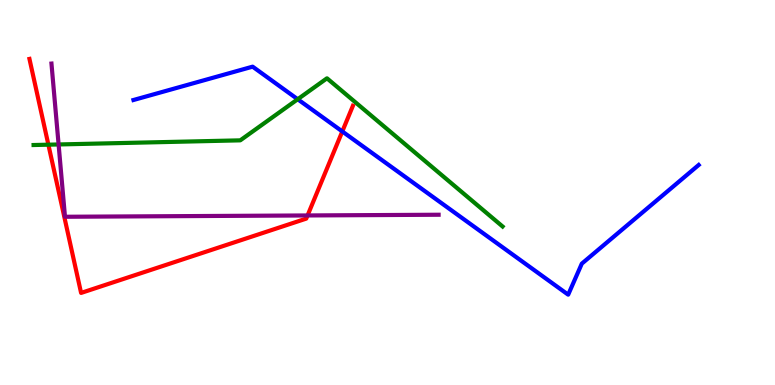[{'lines': ['blue', 'red'], 'intersections': [{'x': 4.42, 'y': 6.59}]}, {'lines': ['green', 'red'], 'intersections': [{'x': 0.624, 'y': 6.24}]}, {'lines': ['purple', 'red'], 'intersections': [{'x': 3.97, 'y': 4.4}]}, {'lines': ['blue', 'green'], 'intersections': [{'x': 3.84, 'y': 7.42}]}, {'lines': ['blue', 'purple'], 'intersections': []}, {'lines': ['green', 'purple'], 'intersections': [{'x': 0.756, 'y': 6.25}]}]